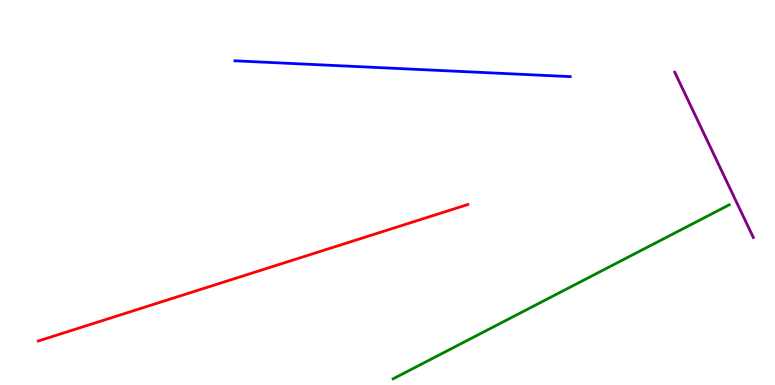[{'lines': ['blue', 'red'], 'intersections': []}, {'lines': ['green', 'red'], 'intersections': []}, {'lines': ['purple', 'red'], 'intersections': []}, {'lines': ['blue', 'green'], 'intersections': []}, {'lines': ['blue', 'purple'], 'intersections': []}, {'lines': ['green', 'purple'], 'intersections': []}]